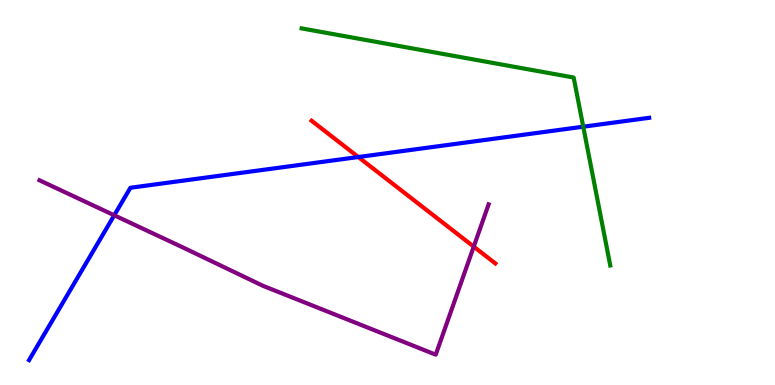[{'lines': ['blue', 'red'], 'intersections': [{'x': 4.62, 'y': 5.92}]}, {'lines': ['green', 'red'], 'intersections': []}, {'lines': ['purple', 'red'], 'intersections': [{'x': 6.11, 'y': 3.59}]}, {'lines': ['blue', 'green'], 'intersections': [{'x': 7.53, 'y': 6.71}]}, {'lines': ['blue', 'purple'], 'intersections': [{'x': 1.47, 'y': 4.41}]}, {'lines': ['green', 'purple'], 'intersections': []}]